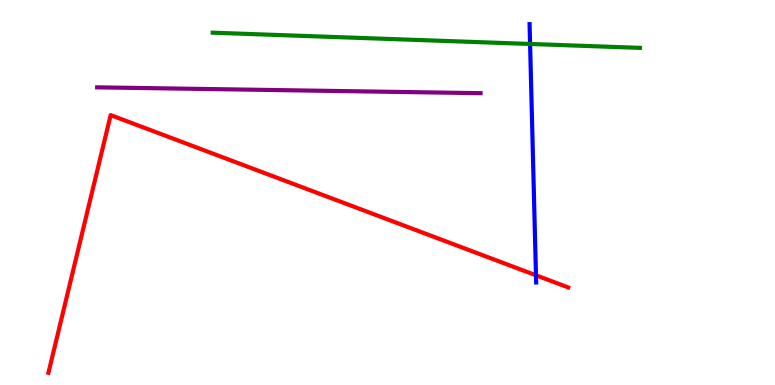[{'lines': ['blue', 'red'], 'intersections': [{'x': 6.92, 'y': 2.85}]}, {'lines': ['green', 'red'], 'intersections': []}, {'lines': ['purple', 'red'], 'intersections': []}, {'lines': ['blue', 'green'], 'intersections': [{'x': 6.84, 'y': 8.86}]}, {'lines': ['blue', 'purple'], 'intersections': []}, {'lines': ['green', 'purple'], 'intersections': []}]